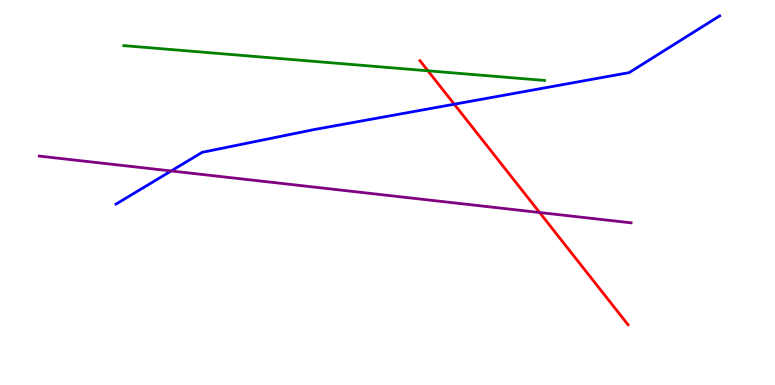[{'lines': ['blue', 'red'], 'intersections': [{'x': 5.86, 'y': 7.29}]}, {'lines': ['green', 'red'], 'intersections': [{'x': 5.52, 'y': 8.16}]}, {'lines': ['purple', 'red'], 'intersections': [{'x': 6.96, 'y': 4.48}]}, {'lines': ['blue', 'green'], 'intersections': []}, {'lines': ['blue', 'purple'], 'intersections': [{'x': 2.21, 'y': 5.56}]}, {'lines': ['green', 'purple'], 'intersections': []}]